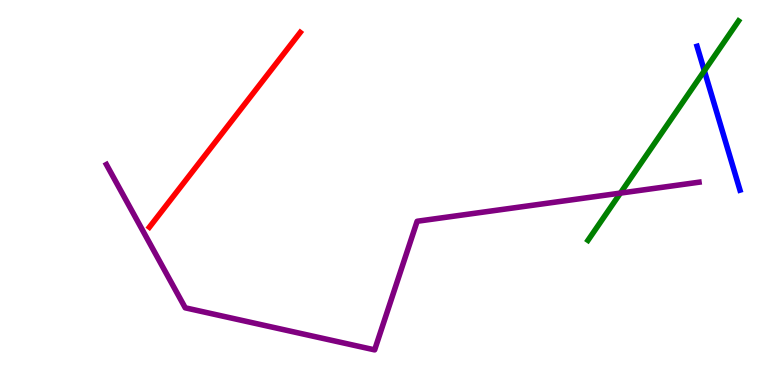[{'lines': ['blue', 'red'], 'intersections': []}, {'lines': ['green', 'red'], 'intersections': []}, {'lines': ['purple', 'red'], 'intersections': []}, {'lines': ['blue', 'green'], 'intersections': [{'x': 9.09, 'y': 8.16}]}, {'lines': ['blue', 'purple'], 'intersections': []}, {'lines': ['green', 'purple'], 'intersections': [{'x': 8.01, 'y': 4.98}]}]